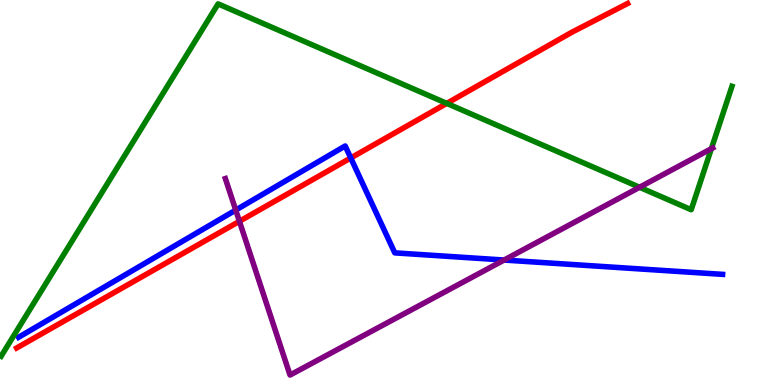[{'lines': ['blue', 'red'], 'intersections': [{'x': 4.53, 'y': 5.9}]}, {'lines': ['green', 'red'], 'intersections': [{'x': 5.76, 'y': 7.31}]}, {'lines': ['purple', 'red'], 'intersections': [{'x': 3.09, 'y': 4.25}]}, {'lines': ['blue', 'green'], 'intersections': []}, {'lines': ['blue', 'purple'], 'intersections': [{'x': 3.04, 'y': 4.54}, {'x': 6.5, 'y': 3.25}]}, {'lines': ['green', 'purple'], 'intersections': [{'x': 8.25, 'y': 5.14}, {'x': 9.18, 'y': 6.14}]}]